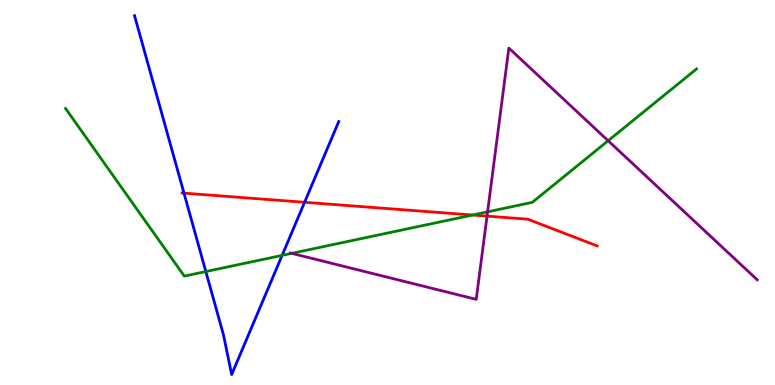[{'lines': ['blue', 'red'], 'intersections': [{'x': 2.37, 'y': 4.98}, {'x': 3.93, 'y': 4.75}]}, {'lines': ['green', 'red'], 'intersections': [{'x': 6.1, 'y': 4.42}]}, {'lines': ['purple', 'red'], 'intersections': [{'x': 6.28, 'y': 4.39}]}, {'lines': ['blue', 'green'], 'intersections': [{'x': 2.66, 'y': 2.95}, {'x': 3.64, 'y': 3.37}]}, {'lines': ['blue', 'purple'], 'intersections': []}, {'lines': ['green', 'purple'], 'intersections': [{'x': 3.76, 'y': 3.42}, {'x': 6.29, 'y': 4.5}, {'x': 7.85, 'y': 6.34}]}]